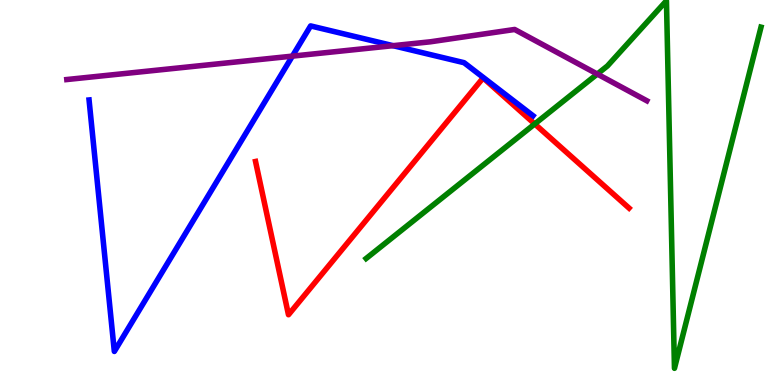[{'lines': ['blue', 'red'], 'intersections': []}, {'lines': ['green', 'red'], 'intersections': [{'x': 6.9, 'y': 6.78}]}, {'lines': ['purple', 'red'], 'intersections': []}, {'lines': ['blue', 'green'], 'intersections': []}, {'lines': ['blue', 'purple'], 'intersections': [{'x': 3.77, 'y': 8.54}, {'x': 5.07, 'y': 8.81}]}, {'lines': ['green', 'purple'], 'intersections': [{'x': 7.71, 'y': 8.08}]}]